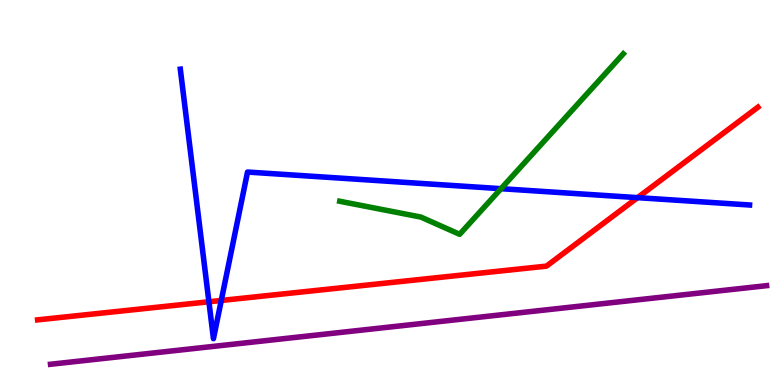[{'lines': ['blue', 'red'], 'intersections': [{'x': 2.7, 'y': 2.16}, {'x': 2.85, 'y': 2.2}, {'x': 8.23, 'y': 4.87}]}, {'lines': ['green', 'red'], 'intersections': []}, {'lines': ['purple', 'red'], 'intersections': []}, {'lines': ['blue', 'green'], 'intersections': [{'x': 6.46, 'y': 5.1}]}, {'lines': ['blue', 'purple'], 'intersections': []}, {'lines': ['green', 'purple'], 'intersections': []}]